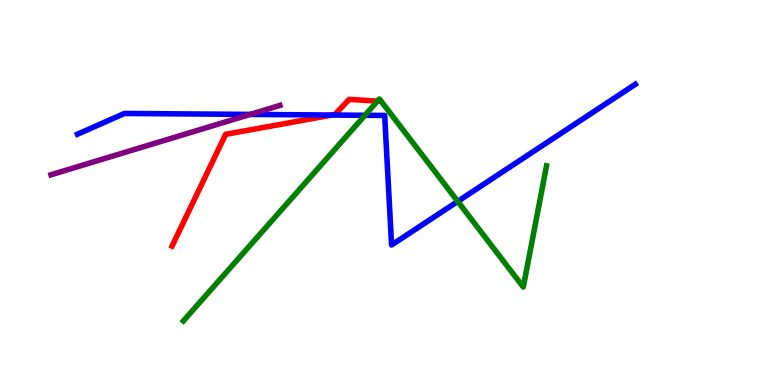[{'lines': ['blue', 'red'], 'intersections': [{'x': 4.28, 'y': 7.01}]}, {'lines': ['green', 'red'], 'intersections': [{'x': 4.87, 'y': 7.37}]}, {'lines': ['purple', 'red'], 'intersections': []}, {'lines': ['blue', 'green'], 'intersections': [{'x': 4.71, 'y': 7.01}, {'x': 5.91, 'y': 4.77}]}, {'lines': ['blue', 'purple'], 'intersections': [{'x': 3.23, 'y': 7.03}]}, {'lines': ['green', 'purple'], 'intersections': []}]